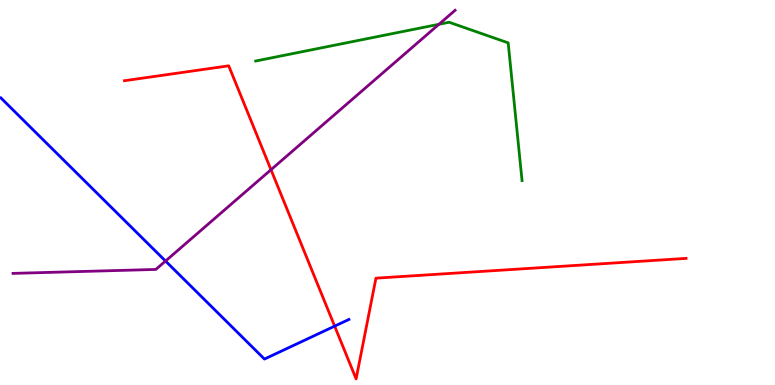[{'lines': ['blue', 'red'], 'intersections': [{'x': 4.32, 'y': 1.53}]}, {'lines': ['green', 'red'], 'intersections': []}, {'lines': ['purple', 'red'], 'intersections': [{'x': 3.5, 'y': 5.59}]}, {'lines': ['blue', 'green'], 'intersections': []}, {'lines': ['blue', 'purple'], 'intersections': [{'x': 2.14, 'y': 3.22}]}, {'lines': ['green', 'purple'], 'intersections': [{'x': 5.66, 'y': 9.37}]}]